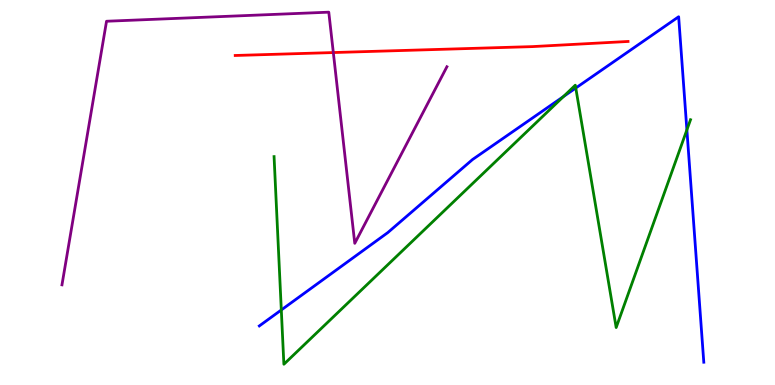[{'lines': ['blue', 'red'], 'intersections': []}, {'lines': ['green', 'red'], 'intersections': []}, {'lines': ['purple', 'red'], 'intersections': [{'x': 4.3, 'y': 8.64}]}, {'lines': ['blue', 'green'], 'intersections': [{'x': 3.63, 'y': 1.95}, {'x': 7.27, 'y': 7.49}, {'x': 7.43, 'y': 7.71}, {'x': 8.86, 'y': 6.63}]}, {'lines': ['blue', 'purple'], 'intersections': []}, {'lines': ['green', 'purple'], 'intersections': []}]